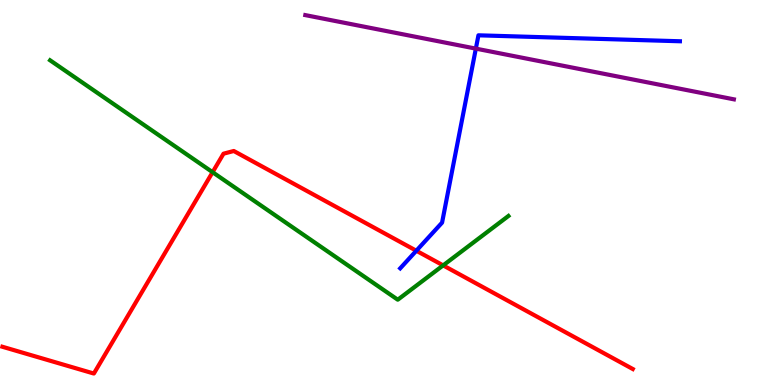[{'lines': ['blue', 'red'], 'intersections': [{'x': 5.37, 'y': 3.49}]}, {'lines': ['green', 'red'], 'intersections': [{'x': 2.74, 'y': 5.53}, {'x': 5.72, 'y': 3.11}]}, {'lines': ['purple', 'red'], 'intersections': []}, {'lines': ['blue', 'green'], 'intersections': []}, {'lines': ['blue', 'purple'], 'intersections': [{'x': 6.14, 'y': 8.74}]}, {'lines': ['green', 'purple'], 'intersections': []}]